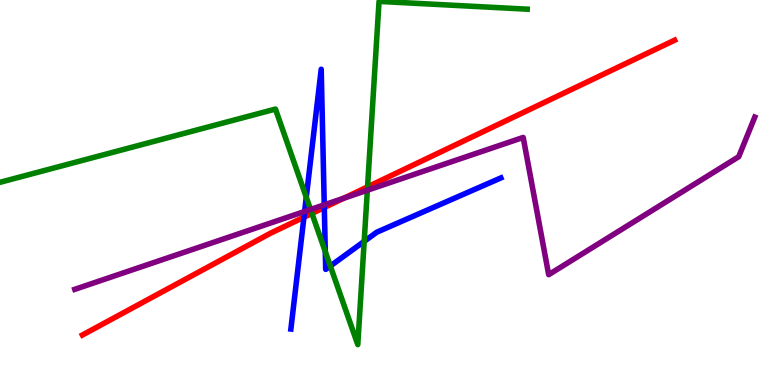[{'lines': ['blue', 'red'], 'intersections': [{'x': 3.92, 'y': 4.36}, {'x': 4.18, 'y': 4.61}]}, {'lines': ['green', 'red'], 'intersections': [{'x': 4.02, 'y': 4.46}, {'x': 4.74, 'y': 5.15}]}, {'lines': ['purple', 'red'], 'intersections': [{'x': 4.44, 'y': 4.85}]}, {'lines': ['blue', 'green'], 'intersections': [{'x': 3.95, 'y': 4.88}, {'x': 4.2, 'y': 3.46}, {'x': 4.26, 'y': 3.09}, {'x': 4.7, 'y': 3.73}]}, {'lines': ['blue', 'purple'], 'intersections': [{'x': 3.93, 'y': 4.51}, {'x': 4.18, 'y': 4.68}]}, {'lines': ['green', 'purple'], 'intersections': [{'x': 4.01, 'y': 4.56}, {'x': 4.74, 'y': 5.06}]}]